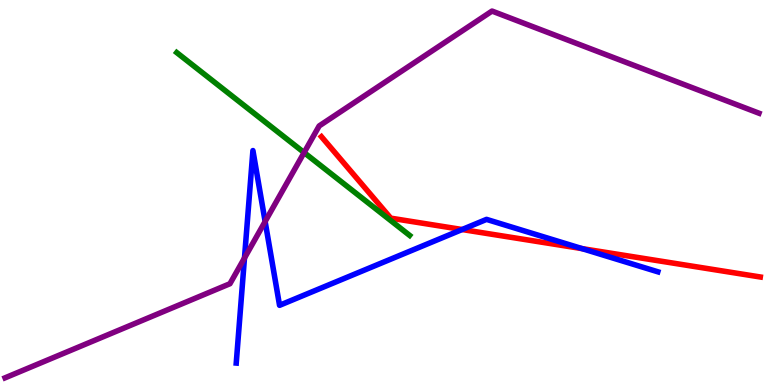[{'lines': ['blue', 'red'], 'intersections': [{'x': 5.96, 'y': 4.04}, {'x': 7.51, 'y': 3.54}]}, {'lines': ['green', 'red'], 'intersections': []}, {'lines': ['purple', 'red'], 'intersections': []}, {'lines': ['blue', 'green'], 'intersections': []}, {'lines': ['blue', 'purple'], 'intersections': [{'x': 3.15, 'y': 3.3}, {'x': 3.42, 'y': 4.25}]}, {'lines': ['green', 'purple'], 'intersections': [{'x': 3.92, 'y': 6.04}]}]